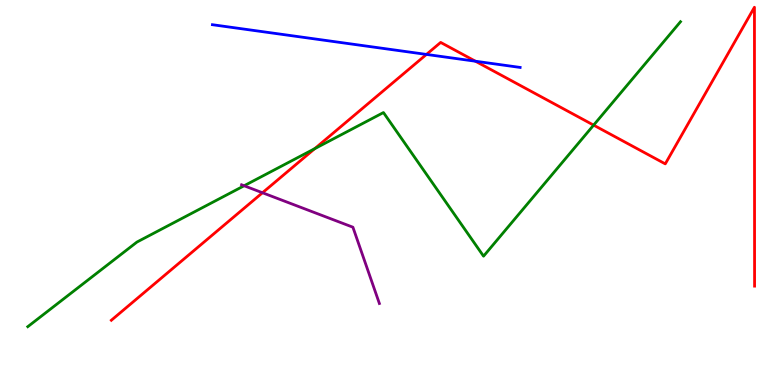[{'lines': ['blue', 'red'], 'intersections': [{'x': 5.5, 'y': 8.59}, {'x': 6.13, 'y': 8.41}]}, {'lines': ['green', 'red'], 'intersections': [{'x': 4.06, 'y': 6.14}, {'x': 7.66, 'y': 6.75}]}, {'lines': ['purple', 'red'], 'intersections': [{'x': 3.39, 'y': 4.99}]}, {'lines': ['blue', 'green'], 'intersections': []}, {'lines': ['blue', 'purple'], 'intersections': []}, {'lines': ['green', 'purple'], 'intersections': [{'x': 3.15, 'y': 5.18}]}]